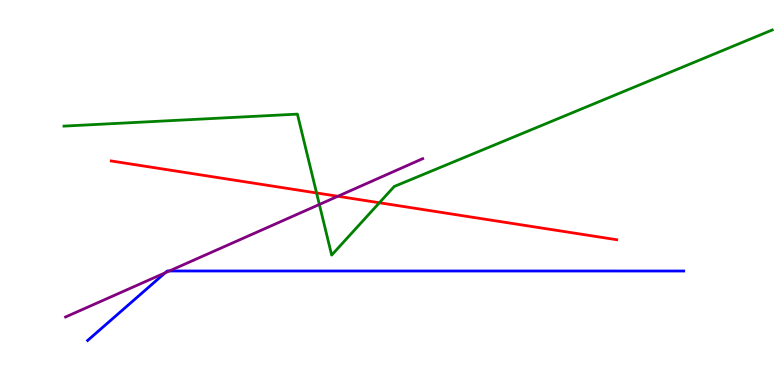[{'lines': ['blue', 'red'], 'intersections': []}, {'lines': ['green', 'red'], 'intersections': [{'x': 4.08, 'y': 4.99}, {'x': 4.9, 'y': 4.73}]}, {'lines': ['purple', 'red'], 'intersections': [{'x': 4.36, 'y': 4.9}]}, {'lines': ['blue', 'green'], 'intersections': []}, {'lines': ['blue', 'purple'], 'intersections': [{'x': 2.13, 'y': 2.91}, {'x': 2.18, 'y': 2.96}]}, {'lines': ['green', 'purple'], 'intersections': [{'x': 4.12, 'y': 4.69}]}]